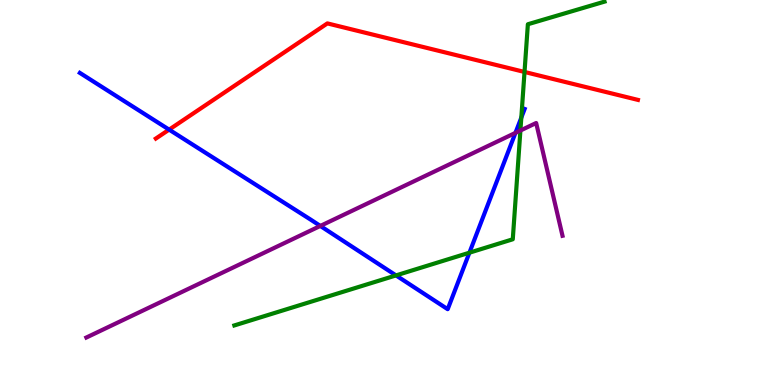[{'lines': ['blue', 'red'], 'intersections': [{'x': 2.18, 'y': 6.63}]}, {'lines': ['green', 'red'], 'intersections': [{'x': 6.77, 'y': 8.13}]}, {'lines': ['purple', 'red'], 'intersections': []}, {'lines': ['blue', 'green'], 'intersections': [{'x': 5.11, 'y': 2.85}, {'x': 6.06, 'y': 3.44}, {'x': 6.73, 'y': 6.95}]}, {'lines': ['blue', 'purple'], 'intersections': [{'x': 4.13, 'y': 4.13}, {'x': 6.65, 'y': 6.55}]}, {'lines': ['green', 'purple'], 'intersections': [{'x': 6.71, 'y': 6.61}]}]